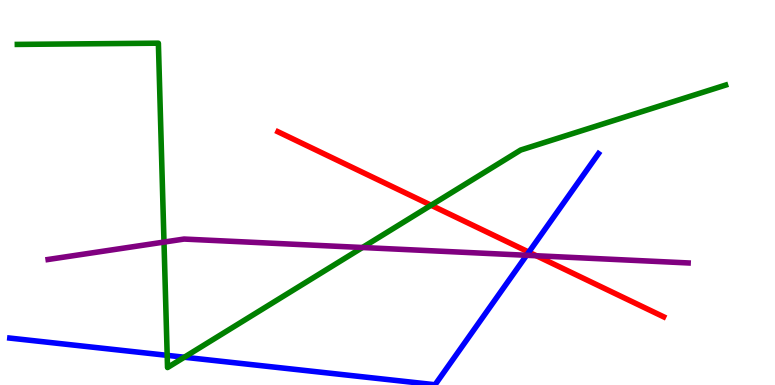[{'lines': ['blue', 'red'], 'intersections': [{'x': 6.82, 'y': 3.45}]}, {'lines': ['green', 'red'], 'intersections': [{'x': 5.56, 'y': 4.67}]}, {'lines': ['purple', 'red'], 'intersections': [{'x': 6.92, 'y': 3.36}]}, {'lines': ['blue', 'green'], 'intersections': [{'x': 2.16, 'y': 0.77}, {'x': 2.38, 'y': 0.721}]}, {'lines': ['blue', 'purple'], 'intersections': [{'x': 6.79, 'y': 3.37}]}, {'lines': ['green', 'purple'], 'intersections': [{'x': 2.12, 'y': 3.71}, {'x': 4.68, 'y': 3.57}]}]